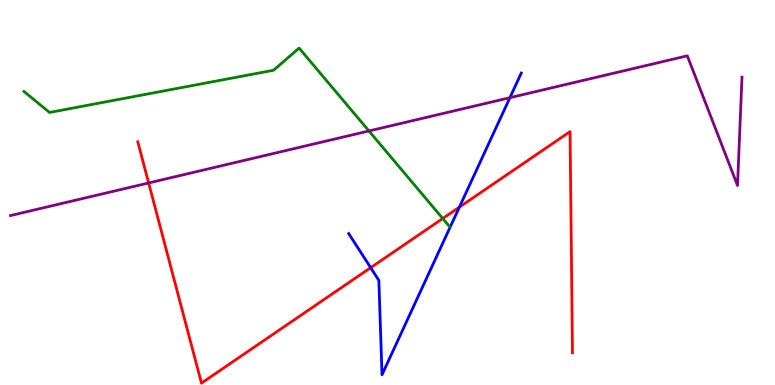[{'lines': ['blue', 'red'], 'intersections': [{'x': 4.78, 'y': 3.05}, {'x': 5.93, 'y': 4.62}]}, {'lines': ['green', 'red'], 'intersections': [{'x': 5.71, 'y': 4.32}]}, {'lines': ['purple', 'red'], 'intersections': [{'x': 1.92, 'y': 5.25}]}, {'lines': ['blue', 'green'], 'intersections': []}, {'lines': ['blue', 'purple'], 'intersections': [{'x': 6.58, 'y': 7.46}]}, {'lines': ['green', 'purple'], 'intersections': [{'x': 4.76, 'y': 6.6}]}]